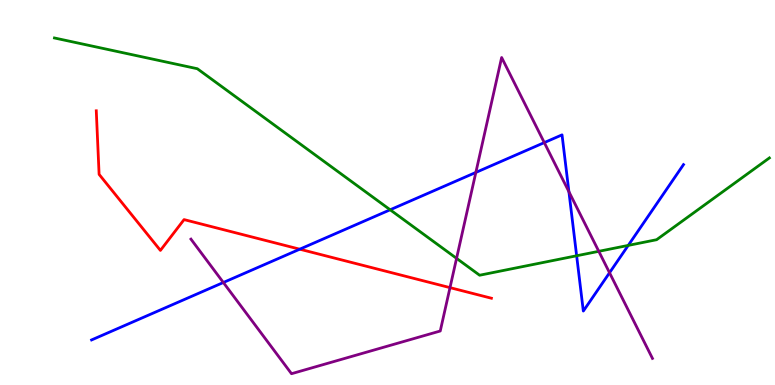[{'lines': ['blue', 'red'], 'intersections': [{'x': 3.87, 'y': 3.53}]}, {'lines': ['green', 'red'], 'intersections': []}, {'lines': ['purple', 'red'], 'intersections': [{'x': 5.81, 'y': 2.53}]}, {'lines': ['blue', 'green'], 'intersections': [{'x': 5.03, 'y': 4.55}, {'x': 7.44, 'y': 3.36}, {'x': 8.11, 'y': 3.63}]}, {'lines': ['blue', 'purple'], 'intersections': [{'x': 2.88, 'y': 2.66}, {'x': 6.14, 'y': 5.52}, {'x': 7.02, 'y': 6.3}, {'x': 7.34, 'y': 5.02}, {'x': 7.86, 'y': 2.92}]}, {'lines': ['green', 'purple'], 'intersections': [{'x': 5.89, 'y': 3.29}, {'x': 7.73, 'y': 3.47}]}]